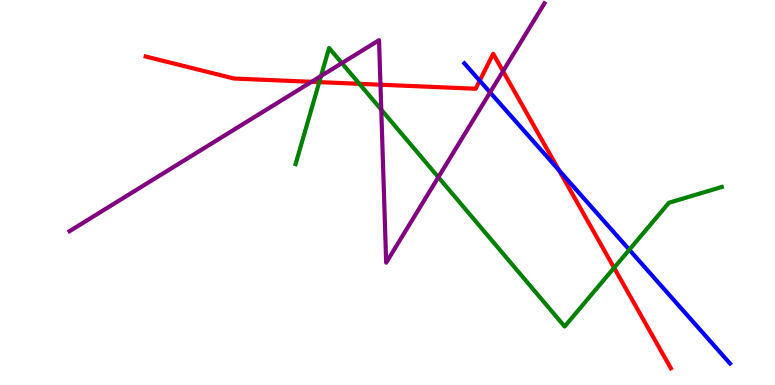[{'lines': ['blue', 'red'], 'intersections': [{'x': 6.19, 'y': 7.9}, {'x': 7.21, 'y': 5.58}]}, {'lines': ['green', 'red'], 'intersections': [{'x': 4.12, 'y': 7.87}, {'x': 4.64, 'y': 7.82}, {'x': 7.92, 'y': 3.04}]}, {'lines': ['purple', 'red'], 'intersections': [{'x': 4.02, 'y': 7.88}, {'x': 4.91, 'y': 7.8}, {'x': 6.49, 'y': 8.15}]}, {'lines': ['blue', 'green'], 'intersections': [{'x': 8.12, 'y': 3.51}]}, {'lines': ['blue', 'purple'], 'intersections': [{'x': 6.32, 'y': 7.6}]}, {'lines': ['green', 'purple'], 'intersections': [{'x': 4.14, 'y': 8.03}, {'x': 4.41, 'y': 8.36}, {'x': 4.92, 'y': 7.15}, {'x': 5.66, 'y': 5.4}]}]